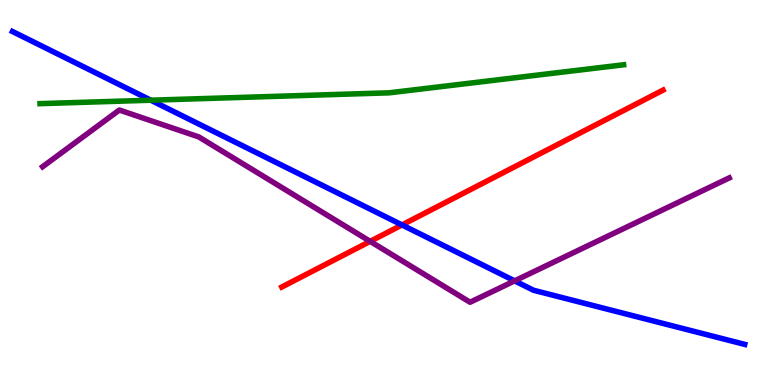[{'lines': ['blue', 'red'], 'intersections': [{'x': 5.19, 'y': 4.16}]}, {'lines': ['green', 'red'], 'intersections': []}, {'lines': ['purple', 'red'], 'intersections': [{'x': 4.78, 'y': 3.73}]}, {'lines': ['blue', 'green'], 'intersections': [{'x': 1.95, 'y': 7.4}]}, {'lines': ['blue', 'purple'], 'intersections': [{'x': 6.64, 'y': 2.7}]}, {'lines': ['green', 'purple'], 'intersections': []}]